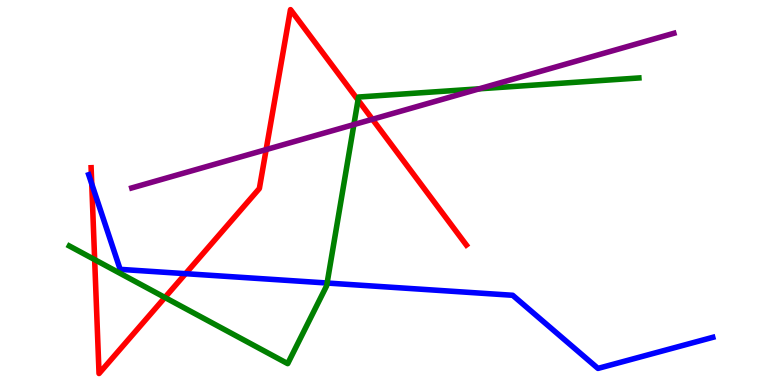[{'lines': ['blue', 'red'], 'intersections': [{'x': 1.18, 'y': 5.22}, {'x': 2.39, 'y': 2.89}]}, {'lines': ['green', 'red'], 'intersections': [{'x': 1.22, 'y': 3.26}, {'x': 2.13, 'y': 2.27}, {'x': 4.62, 'y': 7.4}]}, {'lines': ['purple', 'red'], 'intersections': [{'x': 3.43, 'y': 6.11}, {'x': 4.81, 'y': 6.9}]}, {'lines': ['blue', 'green'], 'intersections': [{'x': 4.22, 'y': 2.65}]}, {'lines': ['blue', 'purple'], 'intersections': []}, {'lines': ['green', 'purple'], 'intersections': [{'x': 4.57, 'y': 6.76}, {'x': 6.18, 'y': 7.69}]}]